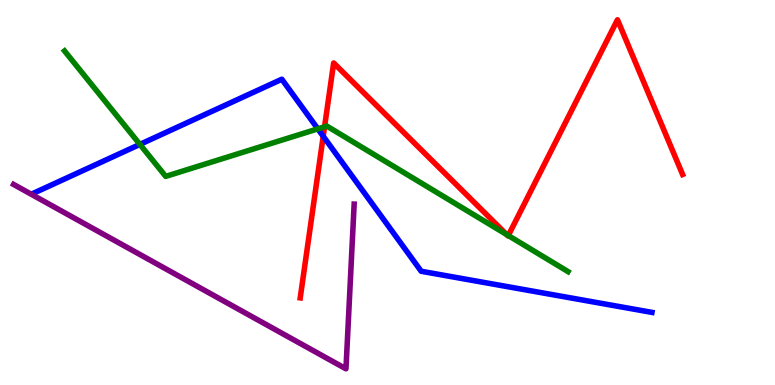[{'lines': ['blue', 'red'], 'intersections': [{'x': 4.17, 'y': 6.46}]}, {'lines': ['green', 'red'], 'intersections': [{'x': 4.19, 'y': 6.71}, {'x': 6.54, 'y': 3.91}, {'x': 6.56, 'y': 3.88}]}, {'lines': ['purple', 'red'], 'intersections': []}, {'lines': ['blue', 'green'], 'intersections': [{'x': 1.81, 'y': 6.25}, {'x': 4.1, 'y': 6.65}]}, {'lines': ['blue', 'purple'], 'intersections': []}, {'lines': ['green', 'purple'], 'intersections': []}]